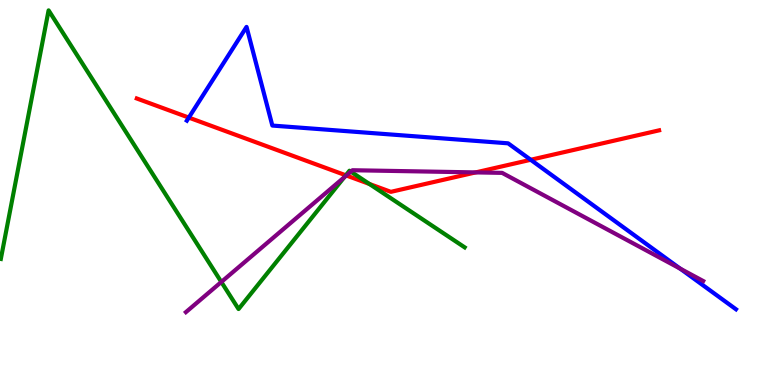[{'lines': ['blue', 'red'], 'intersections': [{'x': 2.44, 'y': 6.95}, {'x': 6.85, 'y': 5.85}]}, {'lines': ['green', 'red'], 'intersections': [{'x': 4.46, 'y': 5.45}, {'x': 4.77, 'y': 5.22}]}, {'lines': ['purple', 'red'], 'intersections': [{'x': 4.47, 'y': 5.44}, {'x': 6.14, 'y': 5.52}]}, {'lines': ['blue', 'green'], 'intersections': []}, {'lines': ['blue', 'purple'], 'intersections': [{'x': 8.78, 'y': 3.02}]}, {'lines': ['green', 'purple'], 'intersections': [{'x': 2.86, 'y': 2.68}, {'x': 4.44, 'y': 5.39}, {'x': 4.53, 'y': 5.54}]}]